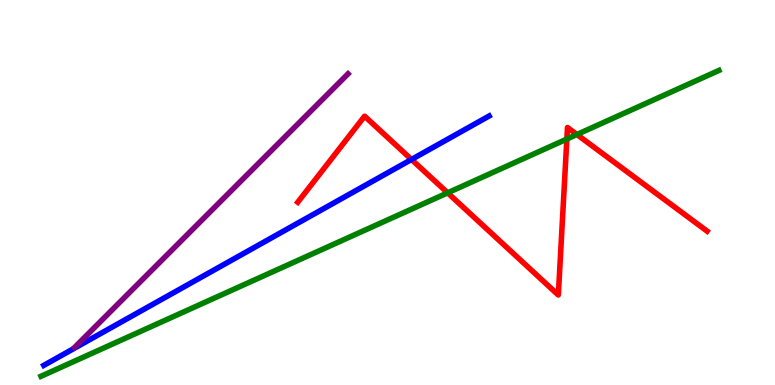[{'lines': ['blue', 'red'], 'intersections': [{'x': 5.31, 'y': 5.86}]}, {'lines': ['green', 'red'], 'intersections': [{'x': 5.78, 'y': 4.99}, {'x': 7.31, 'y': 6.39}, {'x': 7.44, 'y': 6.51}]}, {'lines': ['purple', 'red'], 'intersections': []}, {'lines': ['blue', 'green'], 'intersections': []}, {'lines': ['blue', 'purple'], 'intersections': []}, {'lines': ['green', 'purple'], 'intersections': []}]